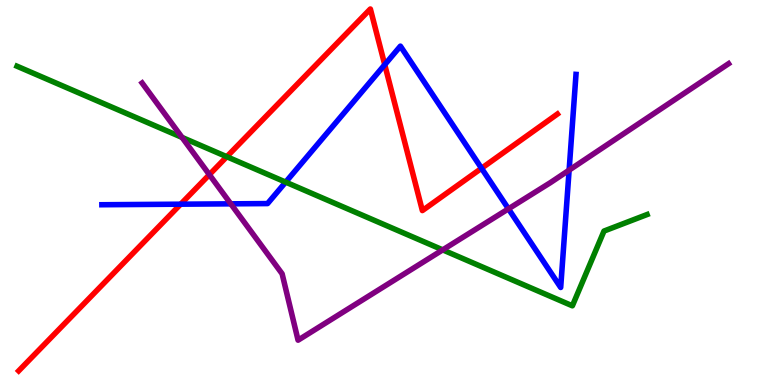[{'lines': ['blue', 'red'], 'intersections': [{'x': 2.33, 'y': 4.7}, {'x': 4.96, 'y': 8.32}, {'x': 6.21, 'y': 5.63}]}, {'lines': ['green', 'red'], 'intersections': [{'x': 2.93, 'y': 5.93}]}, {'lines': ['purple', 'red'], 'intersections': [{'x': 2.7, 'y': 5.46}]}, {'lines': ['blue', 'green'], 'intersections': [{'x': 3.69, 'y': 5.27}]}, {'lines': ['blue', 'purple'], 'intersections': [{'x': 2.98, 'y': 4.71}, {'x': 6.56, 'y': 4.58}, {'x': 7.34, 'y': 5.58}]}, {'lines': ['green', 'purple'], 'intersections': [{'x': 2.35, 'y': 6.43}, {'x': 5.71, 'y': 3.51}]}]